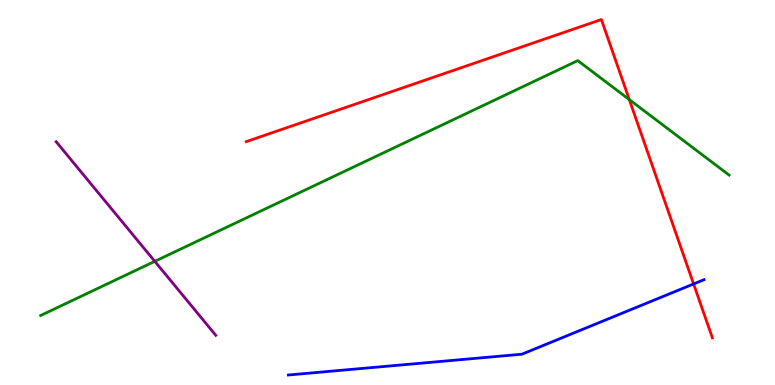[{'lines': ['blue', 'red'], 'intersections': [{'x': 8.95, 'y': 2.62}]}, {'lines': ['green', 'red'], 'intersections': [{'x': 8.12, 'y': 7.41}]}, {'lines': ['purple', 'red'], 'intersections': []}, {'lines': ['blue', 'green'], 'intersections': []}, {'lines': ['blue', 'purple'], 'intersections': []}, {'lines': ['green', 'purple'], 'intersections': [{'x': 2.0, 'y': 3.21}]}]